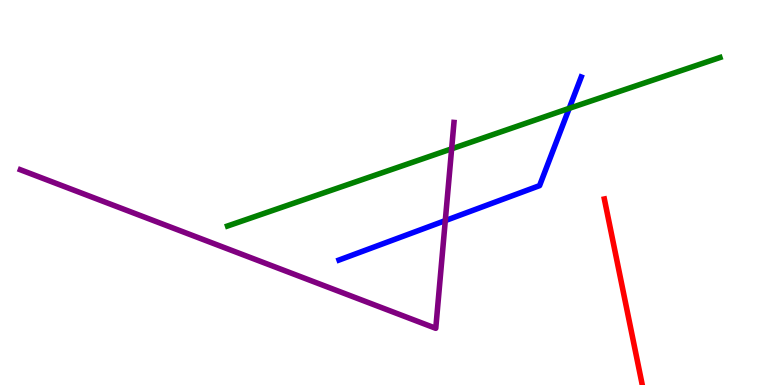[{'lines': ['blue', 'red'], 'intersections': []}, {'lines': ['green', 'red'], 'intersections': []}, {'lines': ['purple', 'red'], 'intersections': []}, {'lines': ['blue', 'green'], 'intersections': [{'x': 7.34, 'y': 7.19}]}, {'lines': ['blue', 'purple'], 'intersections': [{'x': 5.75, 'y': 4.27}]}, {'lines': ['green', 'purple'], 'intersections': [{'x': 5.83, 'y': 6.13}]}]